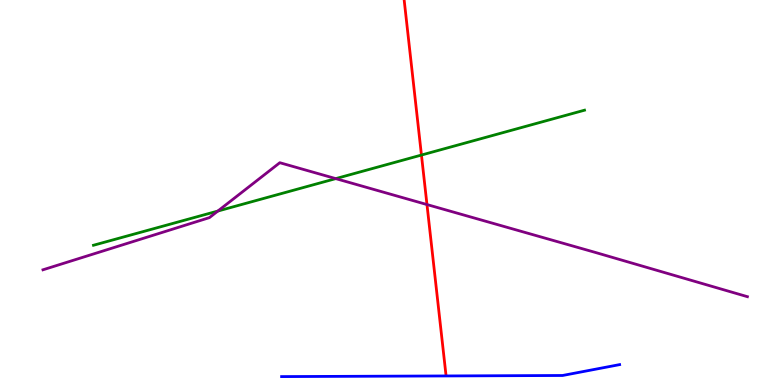[{'lines': ['blue', 'red'], 'intersections': []}, {'lines': ['green', 'red'], 'intersections': [{'x': 5.44, 'y': 5.97}]}, {'lines': ['purple', 'red'], 'intersections': [{'x': 5.51, 'y': 4.69}]}, {'lines': ['blue', 'green'], 'intersections': []}, {'lines': ['blue', 'purple'], 'intersections': []}, {'lines': ['green', 'purple'], 'intersections': [{'x': 2.81, 'y': 4.52}, {'x': 4.33, 'y': 5.36}]}]